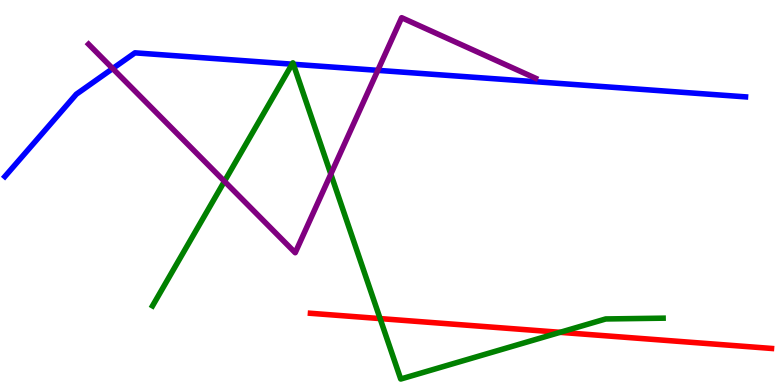[{'lines': ['blue', 'red'], 'intersections': []}, {'lines': ['green', 'red'], 'intersections': [{'x': 4.9, 'y': 1.72}, {'x': 7.23, 'y': 1.37}]}, {'lines': ['purple', 'red'], 'intersections': []}, {'lines': ['blue', 'green'], 'intersections': [{'x': 3.77, 'y': 8.33}, {'x': 3.79, 'y': 8.33}]}, {'lines': ['blue', 'purple'], 'intersections': [{'x': 1.45, 'y': 8.22}, {'x': 4.87, 'y': 8.17}]}, {'lines': ['green', 'purple'], 'intersections': [{'x': 2.9, 'y': 5.29}, {'x': 4.27, 'y': 5.48}]}]